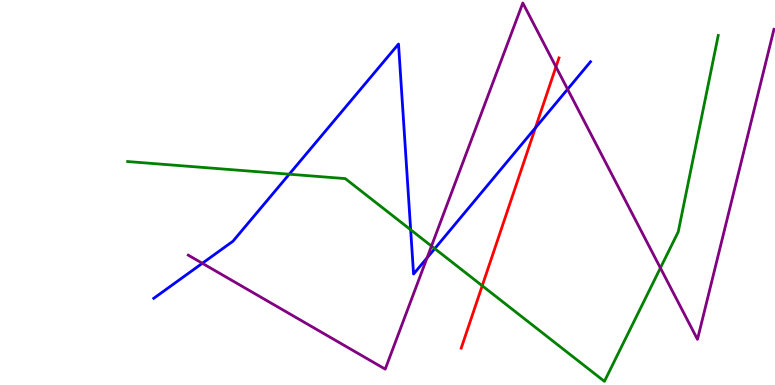[{'lines': ['blue', 'red'], 'intersections': [{'x': 6.91, 'y': 6.68}]}, {'lines': ['green', 'red'], 'intersections': [{'x': 6.22, 'y': 2.58}]}, {'lines': ['purple', 'red'], 'intersections': [{'x': 7.17, 'y': 8.26}]}, {'lines': ['blue', 'green'], 'intersections': [{'x': 3.73, 'y': 5.48}, {'x': 5.3, 'y': 4.03}, {'x': 5.61, 'y': 3.54}]}, {'lines': ['blue', 'purple'], 'intersections': [{'x': 2.61, 'y': 3.16}, {'x': 5.51, 'y': 3.3}, {'x': 7.32, 'y': 7.68}]}, {'lines': ['green', 'purple'], 'intersections': [{'x': 5.57, 'y': 3.61}, {'x': 8.52, 'y': 3.04}]}]